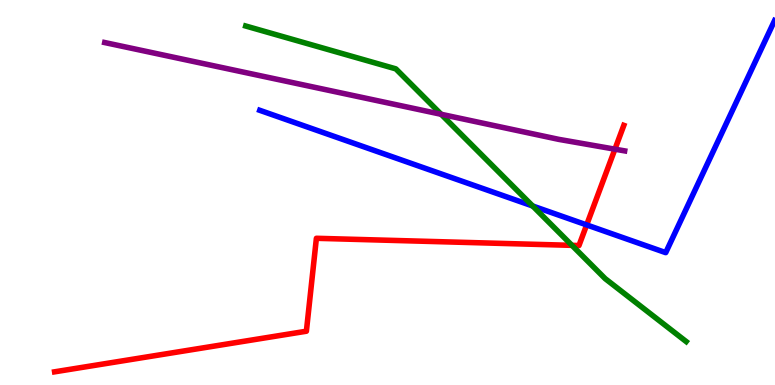[{'lines': ['blue', 'red'], 'intersections': [{'x': 7.57, 'y': 4.16}]}, {'lines': ['green', 'red'], 'intersections': [{'x': 7.38, 'y': 3.63}]}, {'lines': ['purple', 'red'], 'intersections': [{'x': 7.93, 'y': 6.13}]}, {'lines': ['blue', 'green'], 'intersections': [{'x': 6.87, 'y': 4.65}]}, {'lines': ['blue', 'purple'], 'intersections': []}, {'lines': ['green', 'purple'], 'intersections': [{'x': 5.69, 'y': 7.03}]}]